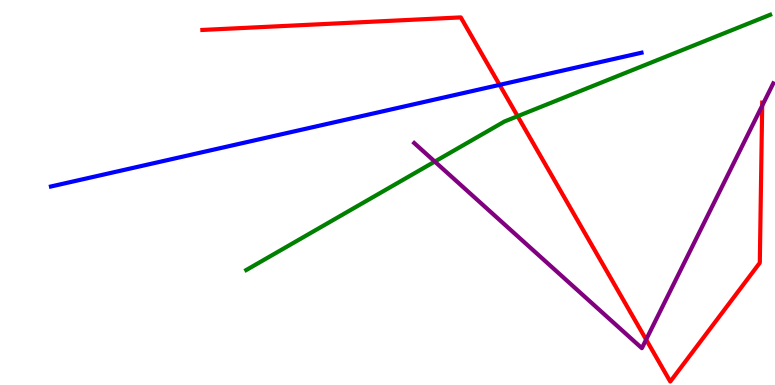[{'lines': ['blue', 'red'], 'intersections': [{'x': 6.45, 'y': 7.8}]}, {'lines': ['green', 'red'], 'intersections': [{'x': 6.68, 'y': 6.98}]}, {'lines': ['purple', 'red'], 'intersections': [{'x': 8.34, 'y': 1.18}, {'x': 9.83, 'y': 7.25}]}, {'lines': ['blue', 'green'], 'intersections': []}, {'lines': ['blue', 'purple'], 'intersections': []}, {'lines': ['green', 'purple'], 'intersections': [{'x': 5.61, 'y': 5.8}]}]